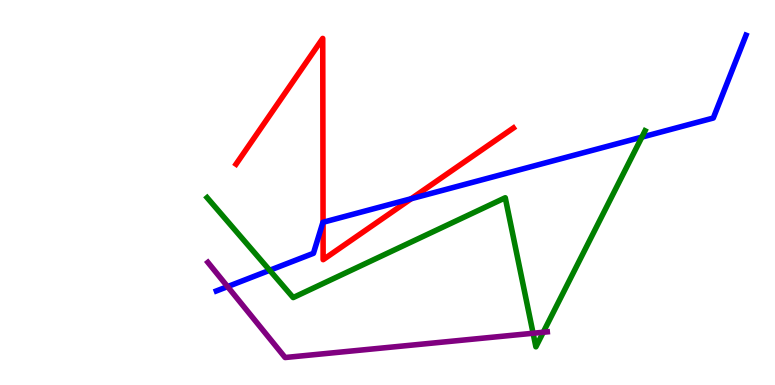[{'lines': ['blue', 'red'], 'intersections': [{'x': 4.17, 'y': 4.23}, {'x': 5.31, 'y': 4.84}]}, {'lines': ['green', 'red'], 'intersections': []}, {'lines': ['purple', 'red'], 'intersections': []}, {'lines': ['blue', 'green'], 'intersections': [{'x': 3.48, 'y': 2.98}, {'x': 8.28, 'y': 6.44}]}, {'lines': ['blue', 'purple'], 'intersections': [{'x': 2.94, 'y': 2.56}]}, {'lines': ['green', 'purple'], 'intersections': [{'x': 6.88, 'y': 1.34}, {'x': 7.01, 'y': 1.37}]}]